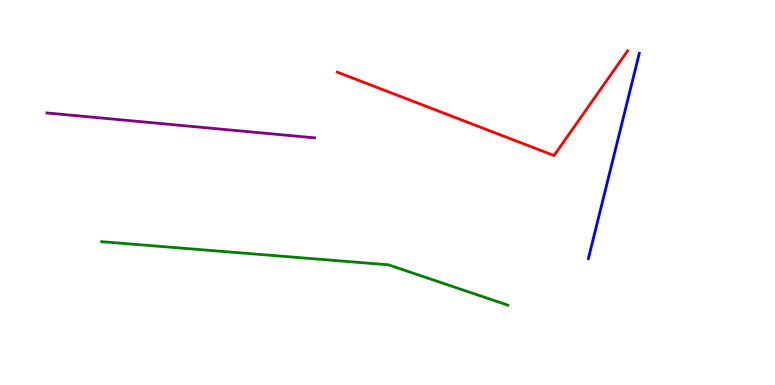[{'lines': ['blue', 'red'], 'intersections': []}, {'lines': ['green', 'red'], 'intersections': []}, {'lines': ['purple', 'red'], 'intersections': []}, {'lines': ['blue', 'green'], 'intersections': []}, {'lines': ['blue', 'purple'], 'intersections': []}, {'lines': ['green', 'purple'], 'intersections': []}]